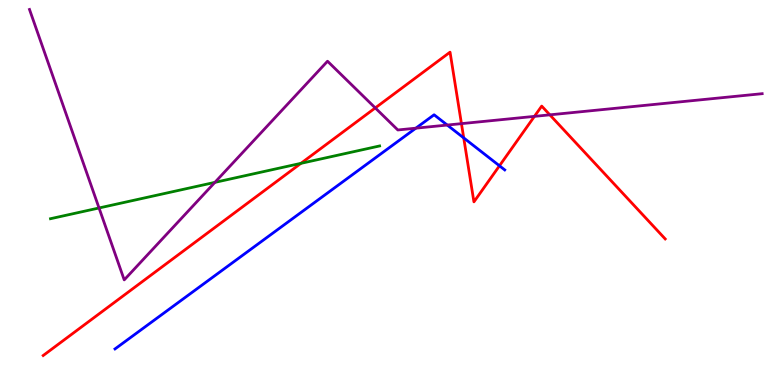[{'lines': ['blue', 'red'], 'intersections': [{'x': 5.98, 'y': 6.42}, {'x': 6.44, 'y': 5.69}]}, {'lines': ['green', 'red'], 'intersections': [{'x': 3.88, 'y': 5.76}]}, {'lines': ['purple', 'red'], 'intersections': [{'x': 4.84, 'y': 7.2}, {'x': 5.95, 'y': 6.79}, {'x': 6.9, 'y': 6.98}, {'x': 7.09, 'y': 7.02}]}, {'lines': ['blue', 'green'], 'intersections': []}, {'lines': ['blue', 'purple'], 'intersections': [{'x': 5.37, 'y': 6.67}, {'x': 5.77, 'y': 6.75}]}, {'lines': ['green', 'purple'], 'intersections': [{'x': 1.28, 'y': 4.6}, {'x': 2.77, 'y': 5.26}]}]